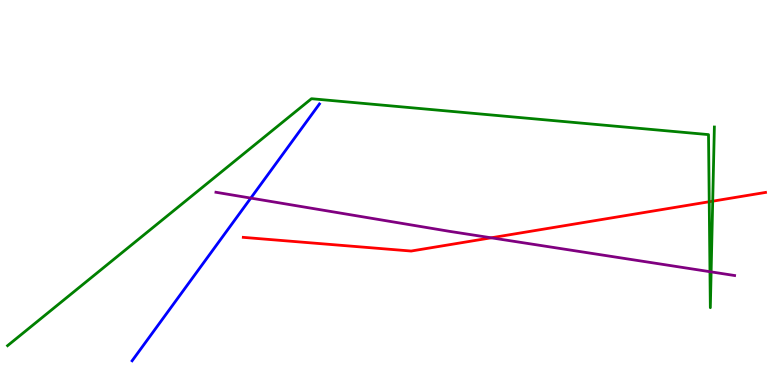[{'lines': ['blue', 'red'], 'intersections': []}, {'lines': ['green', 'red'], 'intersections': [{'x': 9.15, 'y': 4.76}, {'x': 9.2, 'y': 4.77}]}, {'lines': ['purple', 'red'], 'intersections': [{'x': 6.34, 'y': 3.82}]}, {'lines': ['blue', 'green'], 'intersections': []}, {'lines': ['blue', 'purple'], 'intersections': [{'x': 3.24, 'y': 4.85}]}, {'lines': ['green', 'purple'], 'intersections': [{'x': 9.16, 'y': 2.94}, {'x': 9.18, 'y': 2.94}]}]